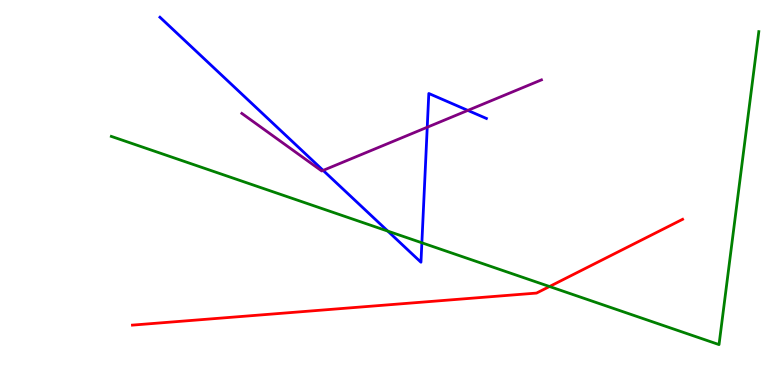[{'lines': ['blue', 'red'], 'intersections': []}, {'lines': ['green', 'red'], 'intersections': [{'x': 7.09, 'y': 2.56}]}, {'lines': ['purple', 'red'], 'intersections': []}, {'lines': ['blue', 'green'], 'intersections': [{'x': 5.0, 'y': 4.0}, {'x': 5.44, 'y': 3.69}]}, {'lines': ['blue', 'purple'], 'intersections': [{'x': 4.17, 'y': 5.57}, {'x': 5.51, 'y': 6.7}, {'x': 6.04, 'y': 7.13}]}, {'lines': ['green', 'purple'], 'intersections': []}]